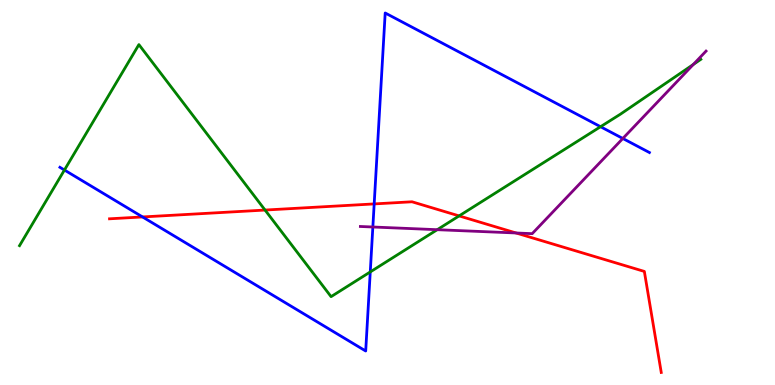[{'lines': ['blue', 'red'], 'intersections': [{'x': 1.84, 'y': 4.37}, {'x': 4.83, 'y': 4.7}]}, {'lines': ['green', 'red'], 'intersections': [{'x': 3.42, 'y': 4.54}, {'x': 5.92, 'y': 4.39}]}, {'lines': ['purple', 'red'], 'intersections': [{'x': 6.66, 'y': 3.95}]}, {'lines': ['blue', 'green'], 'intersections': [{'x': 0.832, 'y': 5.58}, {'x': 4.78, 'y': 2.94}, {'x': 7.75, 'y': 6.71}]}, {'lines': ['blue', 'purple'], 'intersections': [{'x': 4.81, 'y': 4.1}, {'x': 8.04, 'y': 6.4}]}, {'lines': ['green', 'purple'], 'intersections': [{'x': 5.64, 'y': 4.03}, {'x': 8.95, 'y': 8.33}]}]